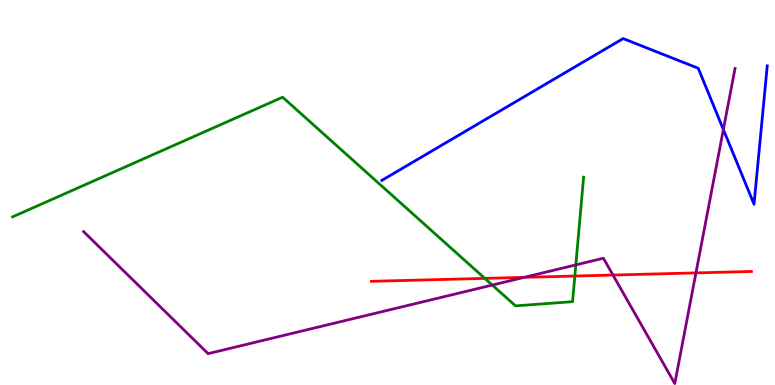[{'lines': ['blue', 'red'], 'intersections': []}, {'lines': ['green', 'red'], 'intersections': [{'x': 6.26, 'y': 2.77}, {'x': 7.42, 'y': 2.83}]}, {'lines': ['purple', 'red'], 'intersections': [{'x': 6.76, 'y': 2.8}, {'x': 7.91, 'y': 2.86}, {'x': 8.98, 'y': 2.91}]}, {'lines': ['blue', 'green'], 'intersections': []}, {'lines': ['blue', 'purple'], 'intersections': [{'x': 9.33, 'y': 6.64}]}, {'lines': ['green', 'purple'], 'intersections': [{'x': 6.35, 'y': 2.6}, {'x': 7.43, 'y': 3.12}]}]